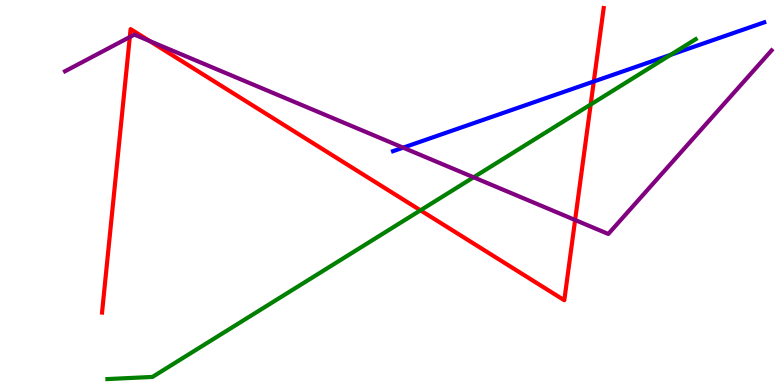[{'lines': ['blue', 'red'], 'intersections': [{'x': 7.66, 'y': 7.88}]}, {'lines': ['green', 'red'], 'intersections': [{'x': 5.43, 'y': 4.54}, {'x': 7.62, 'y': 7.29}]}, {'lines': ['purple', 'red'], 'intersections': [{'x': 1.67, 'y': 9.04}, {'x': 1.93, 'y': 8.93}, {'x': 7.42, 'y': 4.29}]}, {'lines': ['blue', 'green'], 'intersections': [{'x': 8.65, 'y': 8.58}]}, {'lines': ['blue', 'purple'], 'intersections': [{'x': 5.2, 'y': 6.16}]}, {'lines': ['green', 'purple'], 'intersections': [{'x': 6.11, 'y': 5.39}]}]